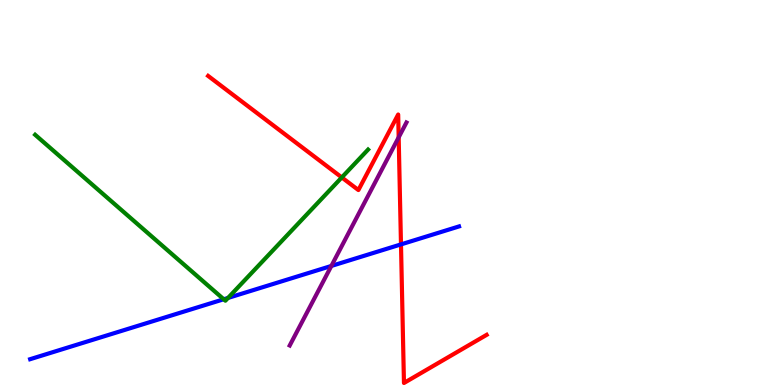[{'lines': ['blue', 'red'], 'intersections': [{'x': 5.17, 'y': 3.65}]}, {'lines': ['green', 'red'], 'intersections': [{'x': 4.41, 'y': 5.39}]}, {'lines': ['purple', 'red'], 'intersections': [{'x': 5.14, 'y': 6.43}]}, {'lines': ['blue', 'green'], 'intersections': [{'x': 2.89, 'y': 2.23}, {'x': 2.94, 'y': 2.26}]}, {'lines': ['blue', 'purple'], 'intersections': [{'x': 4.28, 'y': 3.09}]}, {'lines': ['green', 'purple'], 'intersections': []}]